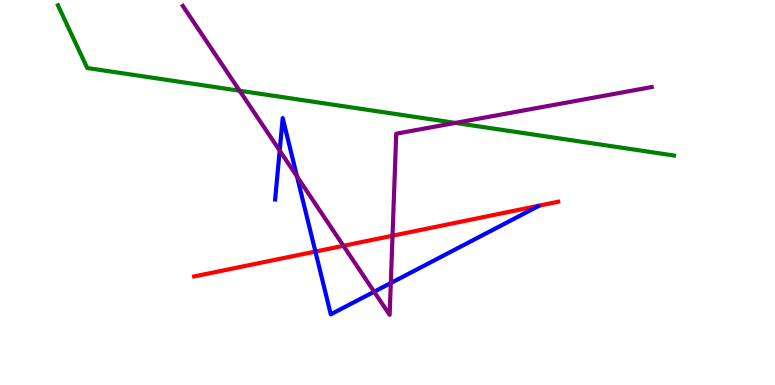[{'lines': ['blue', 'red'], 'intersections': [{'x': 4.07, 'y': 3.47}]}, {'lines': ['green', 'red'], 'intersections': []}, {'lines': ['purple', 'red'], 'intersections': [{'x': 4.43, 'y': 3.62}, {'x': 5.06, 'y': 3.88}]}, {'lines': ['blue', 'green'], 'intersections': []}, {'lines': ['blue', 'purple'], 'intersections': [{'x': 3.61, 'y': 6.09}, {'x': 3.83, 'y': 5.42}, {'x': 4.83, 'y': 2.42}, {'x': 5.04, 'y': 2.65}]}, {'lines': ['green', 'purple'], 'intersections': [{'x': 3.09, 'y': 7.64}, {'x': 5.88, 'y': 6.81}]}]